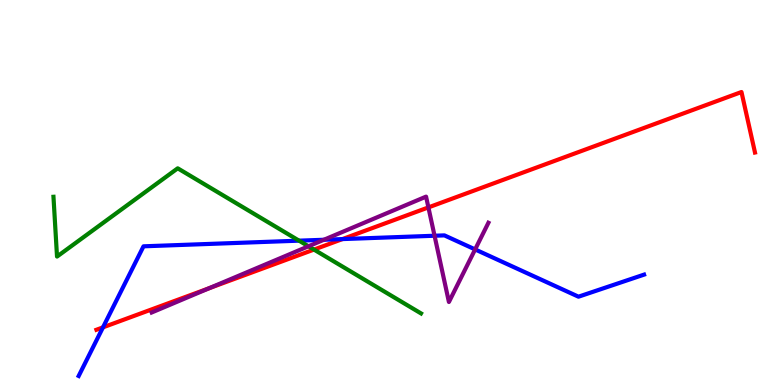[{'lines': ['blue', 'red'], 'intersections': [{'x': 1.33, 'y': 1.5}, {'x': 4.42, 'y': 3.79}]}, {'lines': ['green', 'red'], 'intersections': [{'x': 4.05, 'y': 3.52}]}, {'lines': ['purple', 'red'], 'intersections': [{'x': 2.7, 'y': 2.51}, {'x': 5.53, 'y': 4.61}]}, {'lines': ['blue', 'green'], 'intersections': [{'x': 3.86, 'y': 3.75}]}, {'lines': ['blue', 'purple'], 'intersections': [{'x': 4.18, 'y': 3.77}, {'x': 5.61, 'y': 3.88}, {'x': 6.13, 'y': 3.52}]}, {'lines': ['green', 'purple'], 'intersections': [{'x': 3.98, 'y': 3.6}]}]